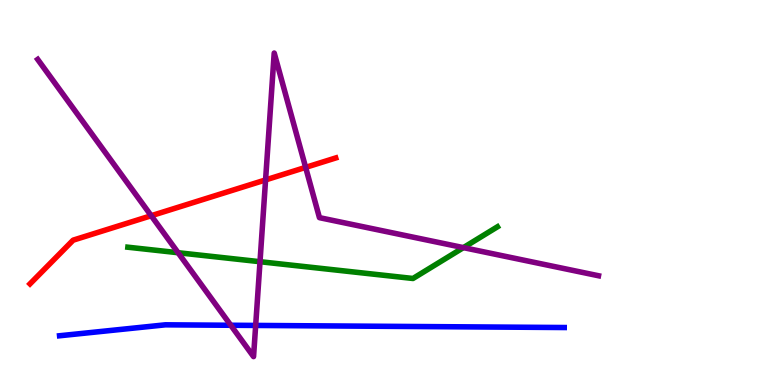[{'lines': ['blue', 'red'], 'intersections': []}, {'lines': ['green', 'red'], 'intersections': []}, {'lines': ['purple', 'red'], 'intersections': [{'x': 1.95, 'y': 4.4}, {'x': 3.43, 'y': 5.33}, {'x': 3.94, 'y': 5.65}]}, {'lines': ['blue', 'green'], 'intersections': []}, {'lines': ['blue', 'purple'], 'intersections': [{'x': 2.98, 'y': 1.55}, {'x': 3.3, 'y': 1.55}]}, {'lines': ['green', 'purple'], 'intersections': [{'x': 2.3, 'y': 3.44}, {'x': 3.35, 'y': 3.2}, {'x': 5.98, 'y': 3.57}]}]